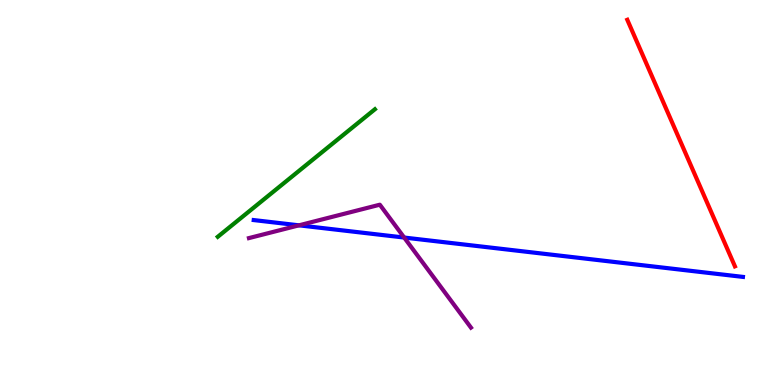[{'lines': ['blue', 'red'], 'intersections': []}, {'lines': ['green', 'red'], 'intersections': []}, {'lines': ['purple', 'red'], 'intersections': []}, {'lines': ['blue', 'green'], 'intersections': []}, {'lines': ['blue', 'purple'], 'intersections': [{'x': 3.86, 'y': 4.15}, {'x': 5.22, 'y': 3.83}]}, {'lines': ['green', 'purple'], 'intersections': []}]